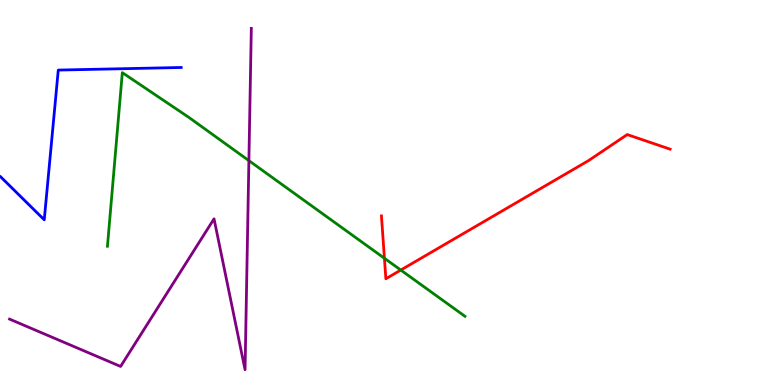[{'lines': ['blue', 'red'], 'intersections': []}, {'lines': ['green', 'red'], 'intersections': [{'x': 4.96, 'y': 3.29}, {'x': 5.17, 'y': 2.99}]}, {'lines': ['purple', 'red'], 'intersections': []}, {'lines': ['blue', 'green'], 'intersections': []}, {'lines': ['blue', 'purple'], 'intersections': []}, {'lines': ['green', 'purple'], 'intersections': [{'x': 3.21, 'y': 5.83}]}]